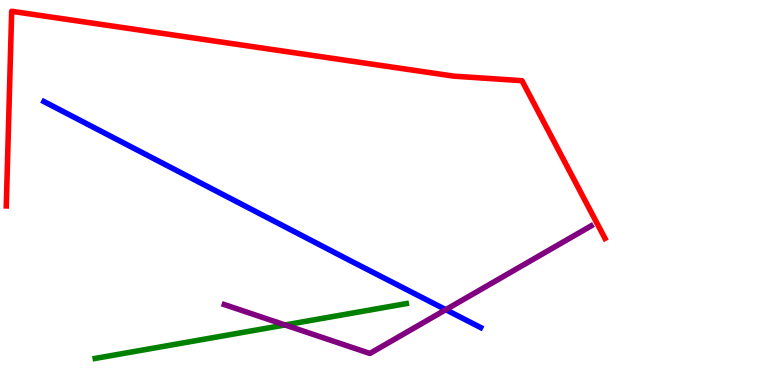[{'lines': ['blue', 'red'], 'intersections': []}, {'lines': ['green', 'red'], 'intersections': []}, {'lines': ['purple', 'red'], 'intersections': []}, {'lines': ['blue', 'green'], 'intersections': []}, {'lines': ['blue', 'purple'], 'intersections': [{'x': 5.75, 'y': 1.96}]}, {'lines': ['green', 'purple'], 'intersections': [{'x': 3.68, 'y': 1.56}]}]